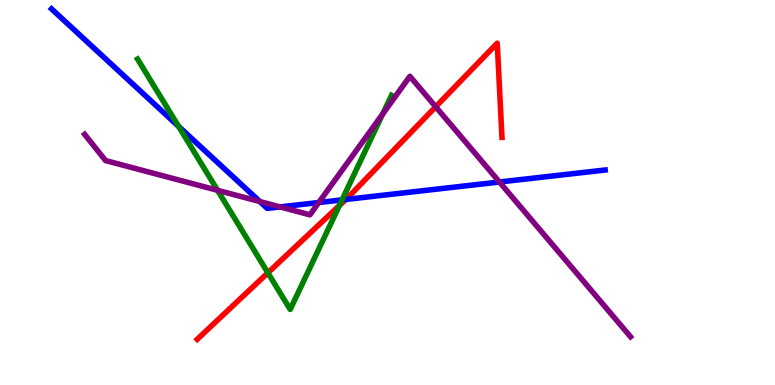[{'lines': ['blue', 'red'], 'intersections': [{'x': 4.46, 'y': 4.82}]}, {'lines': ['green', 'red'], 'intersections': [{'x': 3.46, 'y': 2.91}, {'x': 4.38, 'y': 4.66}]}, {'lines': ['purple', 'red'], 'intersections': [{'x': 5.62, 'y': 7.23}]}, {'lines': ['blue', 'green'], 'intersections': [{'x': 2.3, 'y': 6.72}, {'x': 4.41, 'y': 4.81}]}, {'lines': ['blue', 'purple'], 'intersections': [{'x': 3.35, 'y': 4.77}, {'x': 3.61, 'y': 4.63}, {'x': 4.11, 'y': 4.74}, {'x': 6.44, 'y': 5.27}]}, {'lines': ['green', 'purple'], 'intersections': [{'x': 2.81, 'y': 5.06}, {'x': 4.94, 'y': 7.04}]}]